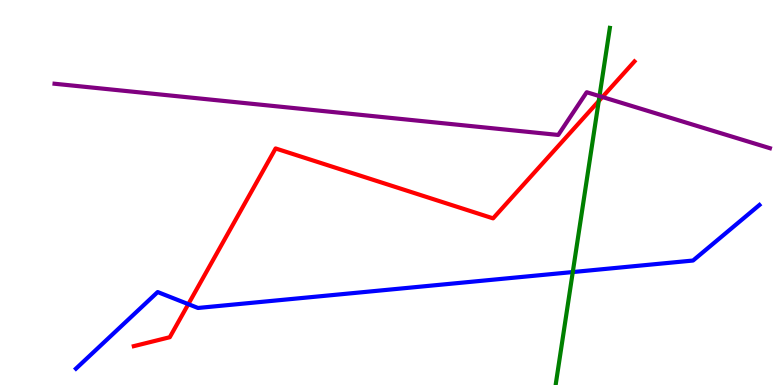[{'lines': ['blue', 'red'], 'intersections': [{'x': 2.43, 'y': 2.1}]}, {'lines': ['green', 'red'], 'intersections': [{'x': 7.73, 'y': 7.37}]}, {'lines': ['purple', 'red'], 'intersections': [{'x': 7.77, 'y': 7.48}]}, {'lines': ['blue', 'green'], 'intersections': [{'x': 7.39, 'y': 2.93}]}, {'lines': ['blue', 'purple'], 'intersections': []}, {'lines': ['green', 'purple'], 'intersections': [{'x': 7.74, 'y': 7.5}]}]